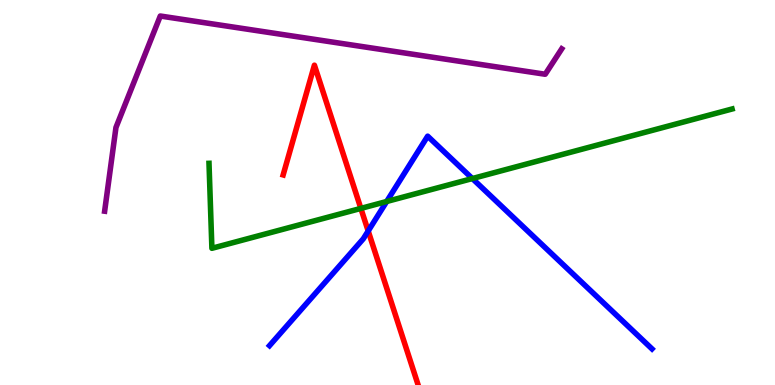[{'lines': ['blue', 'red'], 'intersections': [{'x': 4.75, 'y': 4.0}]}, {'lines': ['green', 'red'], 'intersections': [{'x': 4.66, 'y': 4.59}]}, {'lines': ['purple', 'red'], 'intersections': []}, {'lines': ['blue', 'green'], 'intersections': [{'x': 4.99, 'y': 4.77}, {'x': 6.09, 'y': 5.36}]}, {'lines': ['blue', 'purple'], 'intersections': []}, {'lines': ['green', 'purple'], 'intersections': []}]